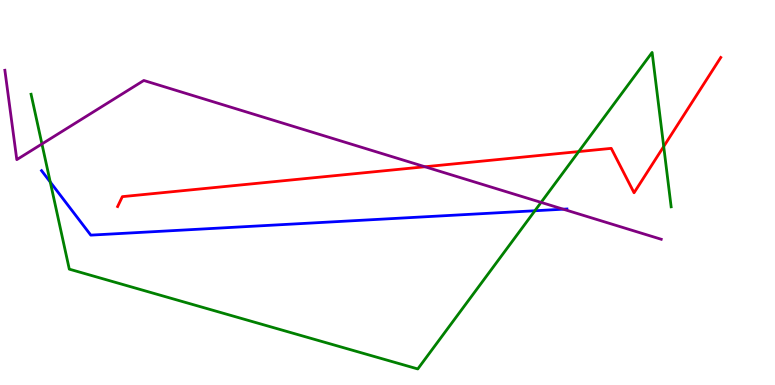[{'lines': ['blue', 'red'], 'intersections': []}, {'lines': ['green', 'red'], 'intersections': [{'x': 7.47, 'y': 6.06}, {'x': 8.56, 'y': 6.19}]}, {'lines': ['purple', 'red'], 'intersections': [{'x': 5.48, 'y': 5.67}]}, {'lines': ['blue', 'green'], 'intersections': [{'x': 0.648, 'y': 5.27}, {'x': 6.9, 'y': 4.53}]}, {'lines': ['blue', 'purple'], 'intersections': [{'x': 7.27, 'y': 4.57}]}, {'lines': ['green', 'purple'], 'intersections': [{'x': 0.541, 'y': 6.26}, {'x': 6.98, 'y': 4.74}]}]